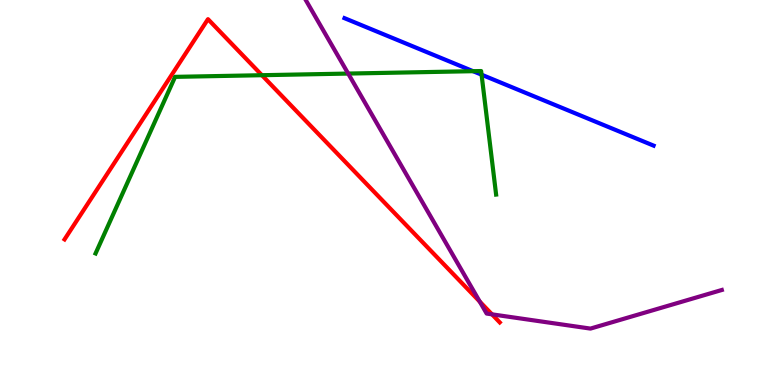[{'lines': ['blue', 'red'], 'intersections': []}, {'lines': ['green', 'red'], 'intersections': [{'x': 3.38, 'y': 8.05}]}, {'lines': ['purple', 'red'], 'intersections': [{'x': 6.19, 'y': 2.17}, {'x': 6.35, 'y': 1.84}]}, {'lines': ['blue', 'green'], 'intersections': [{'x': 6.1, 'y': 8.15}, {'x': 6.21, 'y': 8.06}]}, {'lines': ['blue', 'purple'], 'intersections': []}, {'lines': ['green', 'purple'], 'intersections': [{'x': 4.49, 'y': 8.09}]}]